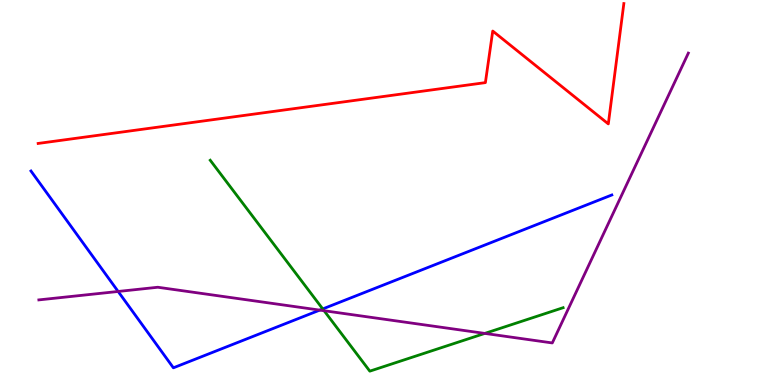[{'lines': ['blue', 'red'], 'intersections': []}, {'lines': ['green', 'red'], 'intersections': []}, {'lines': ['purple', 'red'], 'intersections': []}, {'lines': ['blue', 'green'], 'intersections': [{'x': 4.16, 'y': 1.98}]}, {'lines': ['blue', 'purple'], 'intersections': [{'x': 1.52, 'y': 2.43}, {'x': 4.13, 'y': 1.95}]}, {'lines': ['green', 'purple'], 'intersections': [{'x': 4.18, 'y': 1.93}, {'x': 6.26, 'y': 1.34}]}]